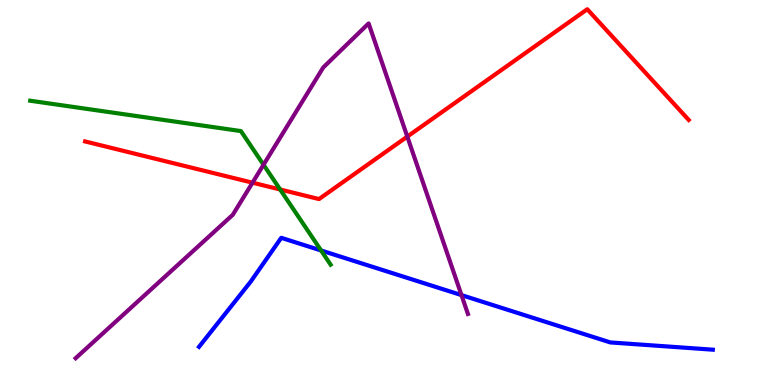[{'lines': ['blue', 'red'], 'intersections': []}, {'lines': ['green', 'red'], 'intersections': [{'x': 3.61, 'y': 5.08}]}, {'lines': ['purple', 'red'], 'intersections': [{'x': 3.26, 'y': 5.25}, {'x': 5.26, 'y': 6.45}]}, {'lines': ['blue', 'green'], 'intersections': [{'x': 4.14, 'y': 3.49}]}, {'lines': ['blue', 'purple'], 'intersections': [{'x': 5.95, 'y': 2.33}]}, {'lines': ['green', 'purple'], 'intersections': [{'x': 3.4, 'y': 5.72}]}]